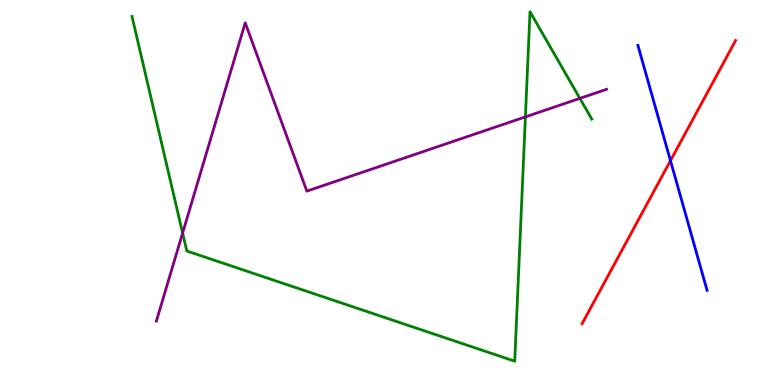[{'lines': ['blue', 'red'], 'intersections': [{'x': 8.65, 'y': 5.83}]}, {'lines': ['green', 'red'], 'intersections': []}, {'lines': ['purple', 'red'], 'intersections': []}, {'lines': ['blue', 'green'], 'intersections': []}, {'lines': ['blue', 'purple'], 'intersections': []}, {'lines': ['green', 'purple'], 'intersections': [{'x': 2.36, 'y': 3.95}, {'x': 6.78, 'y': 6.96}, {'x': 7.48, 'y': 7.44}]}]